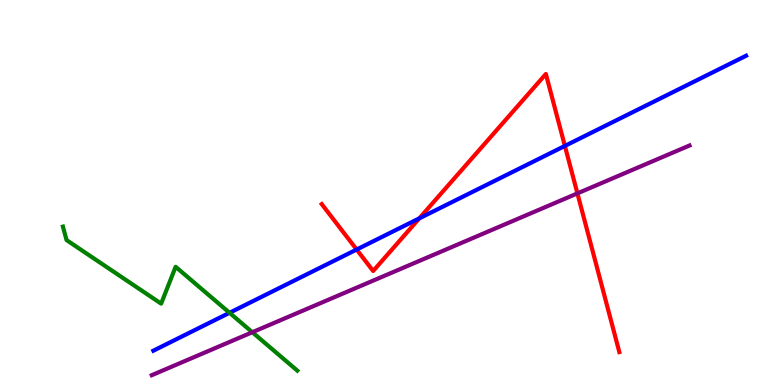[{'lines': ['blue', 'red'], 'intersections': [{'x': 4.6, 'y': 3.52}, {'x': 5.41, 'y': 4.33}, {'x': 7.29, 'y': 6.21}]}, {'lines': ['green', 'red'], 'intersections': []}, {'lines': ['purple', 'red'], 'intersections': [{'x': 7.45, 'y': 4.98}]}, {'lines': ['blue', 'green'], 'intersections': [{'x': 2.96, 'y': 1.88}]}, {'lines': ['blue', 'purple'], 'intersections': []}, {'lines': ['green', 'purple'], 'intersections': [{'x': 3.26, 'y': 1.37}]}]